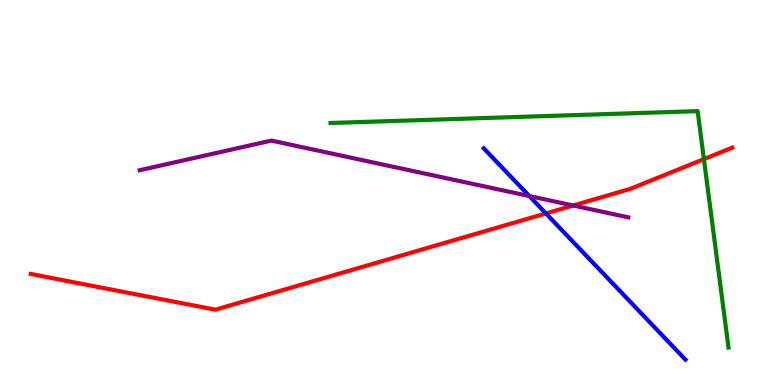[{'lines': ['blue', 'red'], 'intersections': [{'x': 7.04, 'y': 4.46}]}, {'lines': ['green', 'red'], 'intersections': [{'x': 9.08, 'y': 5.87}]}, {'lines': ['purple', 'red'], 'intersections': [{'x': 7.4, 'y': 4.66}]}, {'lines': ['blue', 'green'], 'intersections': []}, {'lines': ['blue', 'purple'], 'intersections': [{'x': 6.83, 'y': 4.91}]}, {'lines': ['green', 'purple'], 'intersections': []}]